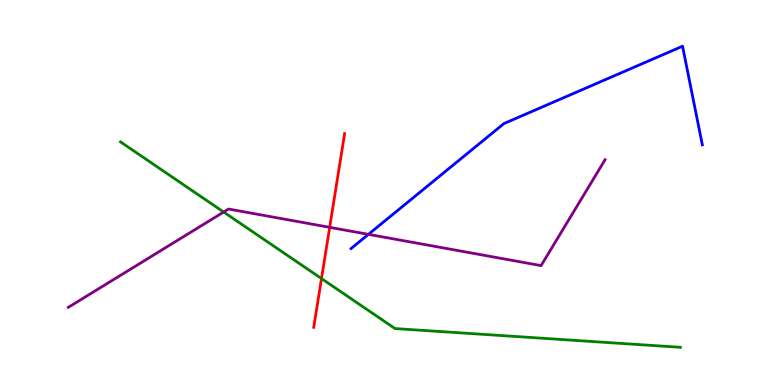[{'lines': ['blue', 'red'], 'intersections': []}, {'lines': ['green', 'red'], 'intersections': [{'x': 4.15, 'y': 2.76}]}, {'lines': ['purple', 'red'], 'intersections': [{'x': 4.25, 'y': 4.1}]}, {'lines': ['blue', 'green'], 'intersections': []}, {'lines': ['blue', 'purple'], 'intersections': [{'x': 4.75, 'y': 3.91}]}, {'lines': ['green', 'purple'], 'intersections': [{'x': 2.89, 'y': 4.49}]}]